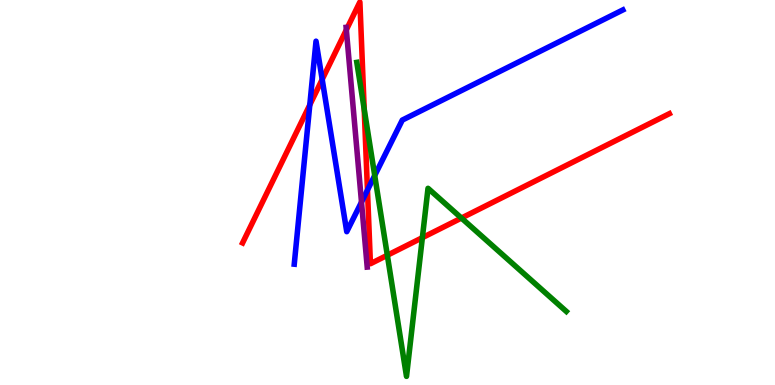[{'lines': ['blue', 'red'], 'intersections': [{'x': 4.0, 'y': 7.28}, {'x': 4.16, 'y': 7.94}, {'x': 4.74, 'y': 5.06}]}, {'lines': ['green', 'red'], 'intersections': [{'x': 4.7, 'y': 7.17}, {'x': 5.0, 'y': 3.37}, {'x': 5.45, 'y': 3.83}, {'x': 5.95, 'y': 4.34}]}, {'lines': ['purple', 'red'], 'intersections': [{'x': 4.47, 'y': 9.23}]}, {'lines': ['blue', 'green'], 'intersections': [{'x': 4.84, 'y': 5.44}]}, {'lines': ['blue', 'purple'], 'intersections': [{'x': 4.66, 'y': 4.75}]}, {'lines': ['green', 'purple'], 'intersections': []}]